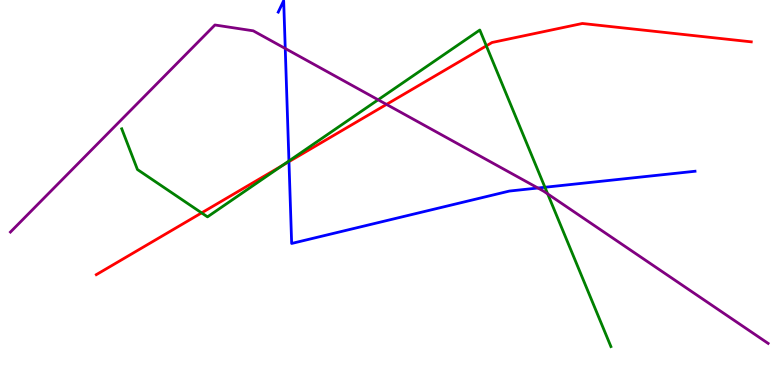[{'lines': ['blue', 'red'], 'intersections': [{'x': 3.73, 'y': 5.8}]}, {'lines': ['green', 'red'], 'intersections': [{'x': 2.6, 'y': 4.47}, {'x': 3.64, 'y': 5.7}, {'x': 6.28, 'y': 8.81}]}, {'lines': ['purple', 'red'], 'intersections': [{'x': 4.99, 'y': 7.29}]}, {'lines': ['blue', 'green'], 'intersections': [{'x': 3.73, 'y': 5.82}, {'x': 7.03, 'y': 5.14}]}, {'lines': ['blue', 'purple'], 'intersections': [{'x': 3.68, 'y': 8.74}, {'x': 6.94, 'y': 5.12}]}, {'lines': ['green', 'purple'], 'intersections': [{'x': 4.88, 'y': 7.41}, {'x': 7.07, 'y': 4.96}]}]